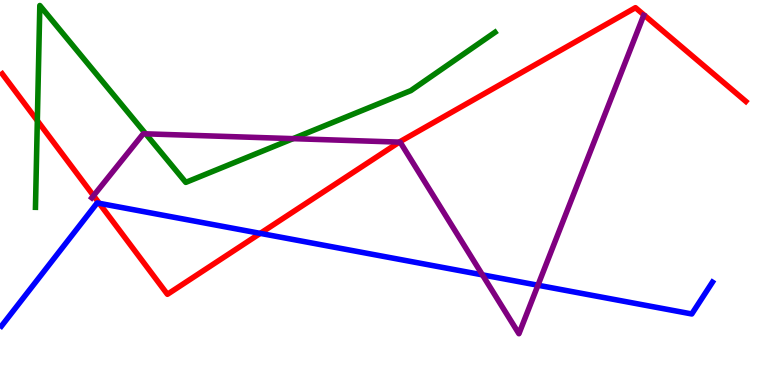[{'lines': ['blue', 'red'], 'intersections': [{'x': 1.28, 'y': 4.72}, {'x': 3.36, 'y': 3.94}]}, {'lines': ['green', 'red'], 'intersections': [{'x': 0.482, 'y': 6.87}]}, {'lines': ['purple', 'red'], 'intersections': [{'x': 1.21, 'y': 4.92}, {'x': 5.15, 'y': 6.31}]}, {'lines': ['blue', 'green'], 'intersections': []}, {'lines': ['blue', 'purple'], 'intersections': [{'x': 6.22, 'y': 2.86}, {'x': 6.94, 'y': 2.59}]}, {'lines': ['green', 'purple'], 'intersections': [{'x': 1.88, 'y': 6.52}, {'x': 3.78, 'y': 6.4}]}]